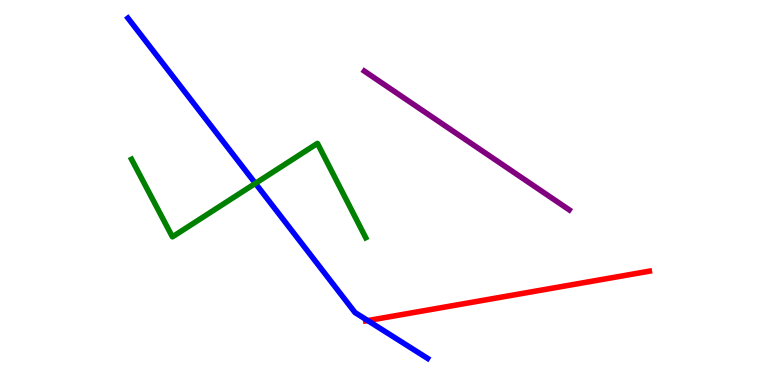[{'lines': ['blue', 'red'], 'intersections': [{'x': 4.75, 'y': 1.67}]}, {'lines': ['green', 'red'], 'intersections': []}, {'lines': ['purple', 'red'], 'intersections': []}, {'lines': ['blue', 'green'], 'intersections': [{'x': 3.3, 'y': 5.24}]}, {'lines': ['blue', 'purple'], 'intersections': []}, {'lines': ['green', 'purple'], 'intersections': []}]